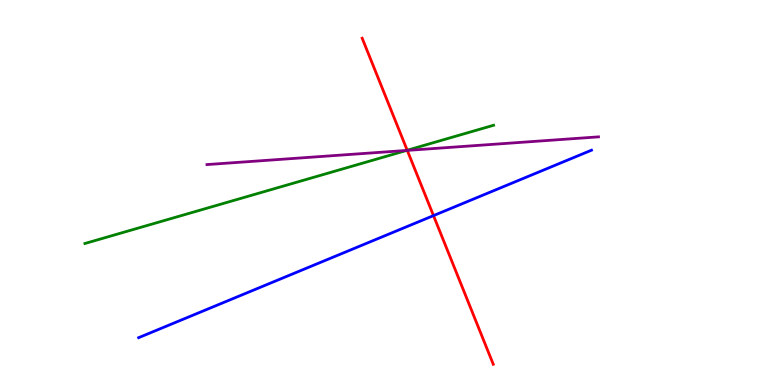[{'lines': ['blue', 'red'], 'intersections': [{'x': 5.59, 'y': 4.4}]}, {'lines': ['green', 'red'], 'intersections': [{'x': 5.25, 'y': 6.1}]}, {'lines': ['purple', 'red'], 'intersections': [{'x': 5.26, 'y': 6.09}]}, {'lines': ['blue', 'green'], 'intersections': []}, {'lines': ['blue', 'purple'], 'intersections': []}, {'lines': ['green', 'purple'], 'intersections': [{'x': 5.25, 'y': 6.09}]}]